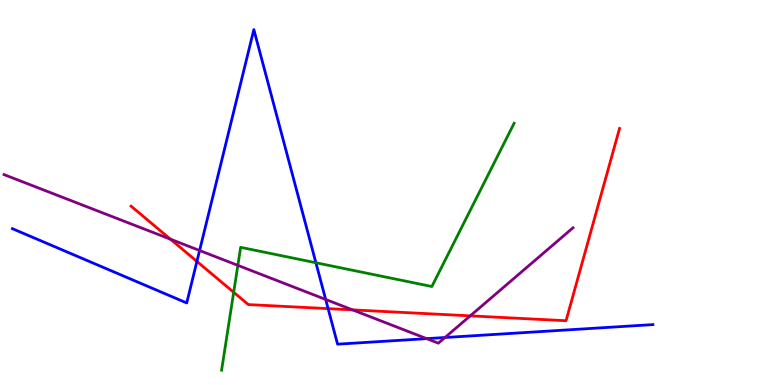[{'lines': ['blue', 'red'], 'intersections': [{'x': 2.54, 'y': 3.21}, {'x': 4.23, 'y': 1.98}]}, {'lines': ['green', 'red'], 'intersections': [{'x': 3.02, 'y': 2.41}]}, {'lines': ['purple', 'red'], 'intersections': [{'x': 2.2, 'y': 3.79}, {'x': 4.55, 'y': 1.95}, {'x': 6.07, 'y': 1.8}]}, {'lines': ['blue', 'green'], 'intersections': [{'x': 4.08, 'y': 3.18}]}, {'lines': ['blue', 'purple'], 'intersections': [{'x': 2.58, 'y': 3.49}, {'x': 4.2, 'y': 2.22}, {'x': 5.51, 'y': 1.2}, {'x': 5.74, 'y': 1.23}]}, {'lines': ['green', 'purple'], 'intersections': [{'x': 3.07, 'y': 3.11}]}]